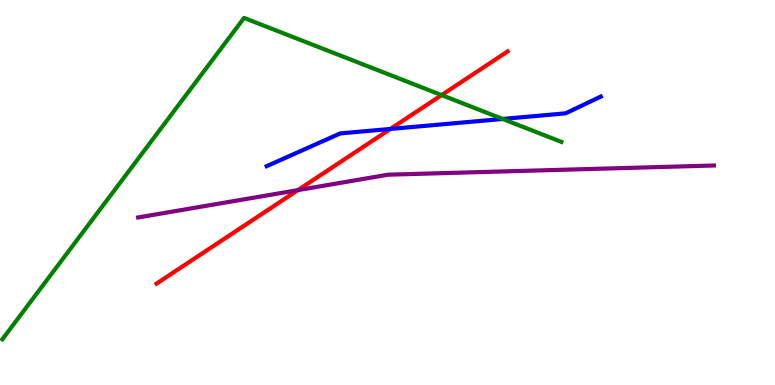[{'lines': ['blue', 'red'], 'intersections': [{'x': 5.04, 'y': 6.65}]}, {'lines': ['green', 'red'], 'intersections': [{'x': 5.7, 'y': 7.53}]}, {'lines': ['purple', 'red'], 'intersections': [{'x': 3.84, 'y': 5.06}]}, {'lines': ['blue', 'green'], 'intersections': [{'x': 6.49, 'y': 6.91}]}, {'lines': ['blue', 'purple'], 'intersections': []}, {'lines': ['green', 'purple'], 'intersections': []}]